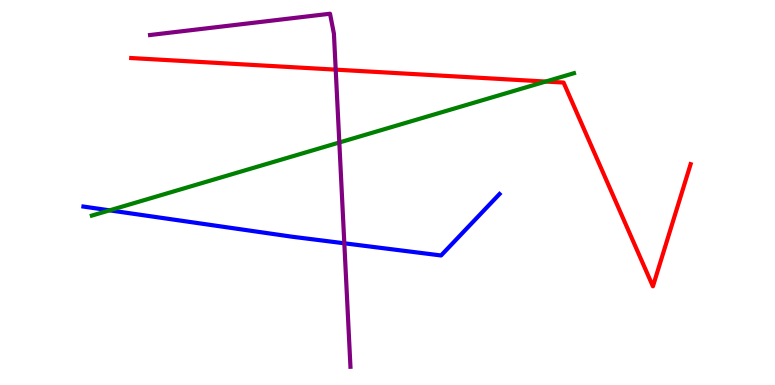[{'lines': ['blue', 'red'], 'intersections': []}, {'lines': ['green', 'red'], 'intersections': [{'x': 7.04, 'y': 7.88}]}, {'lines': ['purple', 'red'], 'intersections': [{'x': 4.33, 'y': 8.19}]}, {'lines': ['blue', 'green'], 'intersections': [{'x': 1.41, 'y': 4.54}]}, {'lines': ['blue', 'purple'], 'intersections': [{'x': 4.44, 'y': 3.68}]}, {'lines': ['green', 'purple'], 'intersections': [{'x': 4.38, 'y': 6.3}]}]